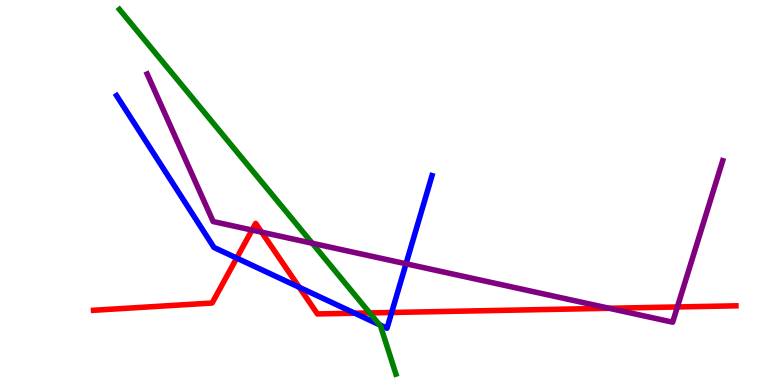[{'lines': ['blue', 'red'], 'intersections': [{'x': 3.05, 'y': 3.3}, {'x': 3.86, 'y': 2.54}, {'x': 4.58, 'y': 1.86}, {'x': 5.05, 'y': 1.88}]}, {'lines': ['green', 'red'], 'intersections': [{'x': 4.77, 'y': 1.87}]}, {'lines': ['purple', 'red'], 'intersections': [{'x': 3.25, 'y': 4.02}, {'x': 3.38, 'y': 3.97}, {'x': 7.86, 'y': 1.99}, {'x': 8.74, 'y': 2.03}]}, {'lines': ['blue', 'green'], 'intersections': [{'x': 4.9, 'y': 1.57}]}, {'lines': ['blue', 'purple'], 'intersections': [{'x': 5.24, 'y': 3.15}]}, {'lines': ['green', 'purple'], 'intersections': [{'x': 4.03, 'y': 3.68}]}]